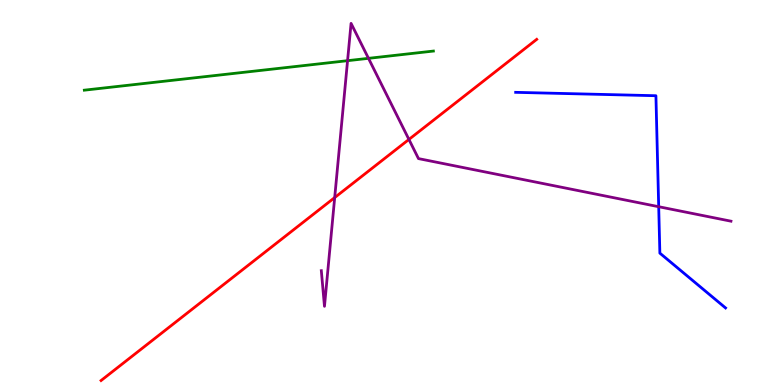[{'lines': ['blue', 'red'], 'intersections': []}, {'lines': ['green', 'red'], 'intersections': []}, {'lines': ['purple', 'red'], 'intersections': [{'x': 4.32, 'y': 4.87}, {'x': 5.28, 'y': 6.38}]}, {'lines': ['blue', 'green'], 'intersections': []}, {'lines': ['blue', 'purple'], 'intersections': [{'x': 8.5, 'y': 4.63}]}, {'lines': ['green', 'purple'], 'intersections': [{'x': 4.48, 'y': 8.42}, {'x': 4.75, 'y': 8.48}]}]